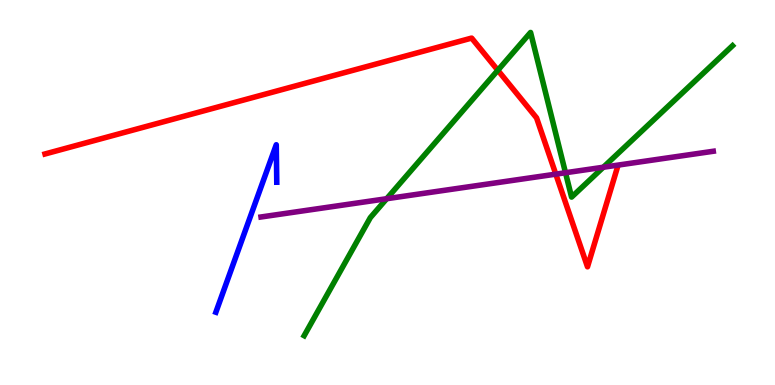[{'lines': ['blue', 'red'], 'intersections': []}, {'lines': ['green', 'red'], 'intersections': [{'x': 6.42, 'y': 8.17}]}, {'lines': ['purple', 'red'], 'intersections': [{'x': 7.17, 'y': 5.48}]}, {'lines': ['blue', 'green'], 'intersections': []}, {'lines': ['blue', 'purple'], 'intersections': []}, {'lines': ['green', 'purple'], 'intersections': [{'x': 4.99, 'y': 4.84}, {'x': 7.3, 'y': 5.51}, {'x': 7.78, 'y': 5.66}]}]